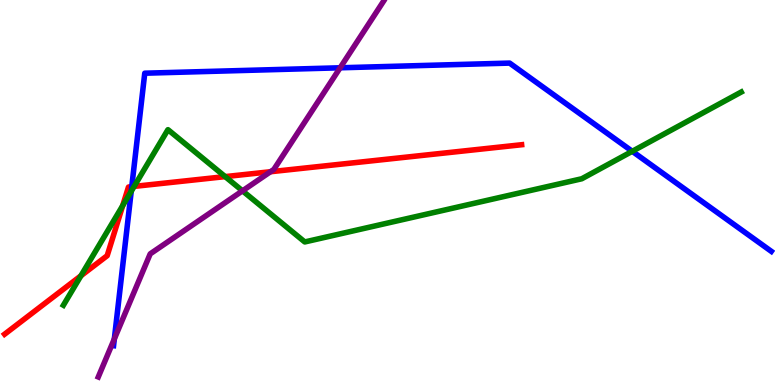[{'lines': ['blue', 'red'], 'intersections': [{'x': 1.7, 'y': 5.15}]}, {'lines': ['green', 'red'], 'intersections': [{'x': 1.04, 'y': 2.84}, {'x': 1.58, 'y': 4.66}, {'x': 1.73, 'y': 5.16}, {'x': 2.91, 'y': 5.41}]}, {'lines': ['purple', 'red'], 'intersections': [{'x': 3.49, 'y': 5.54}]}, {'lines': ['blue', 'green'], 'intersections': [{'x': 1.69, 'y': 5.03}, {'x': 8.16, 'y': 6.07}]}, {'lines': ['blue', 'purple'], 'intersections': [{'x': 1.48, 'y': 1.2}, {'x': 4.39, 'y': 8.24}]}, {'lines': ['green', 'purple'], 'intersections': [{'x': 3.13, 'y': 5.04}]}]